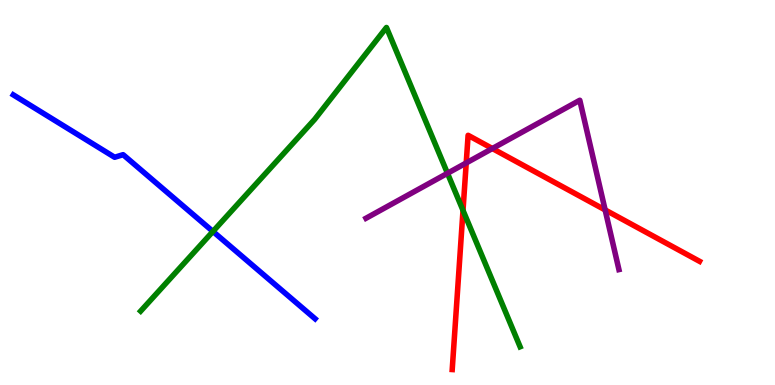[{'lines': ['blue', 'red'], 'intersections': []}, {'lines': ['green', 'red'], 'intersections': [{'x': 5.97, 'y': 4.54}]}, {'lines': ['purple', 'red'], 'intersections': [{'x': 6.02, 'y': 5.77}, {'x': 6.35, 'y': 6.14}, {'x': 7.81, 'y': 4.55}]}, {'lines': ['blue', 'green'], 'intersections': [{'x': 2.75, 'y': 3.99}]}, {'lines': ['blue', 'purple'], 'intersections': []}, {'lines': ['green', 'purple'], 'intersections': [{'x': 5.77, 'y': 5.5}]}]